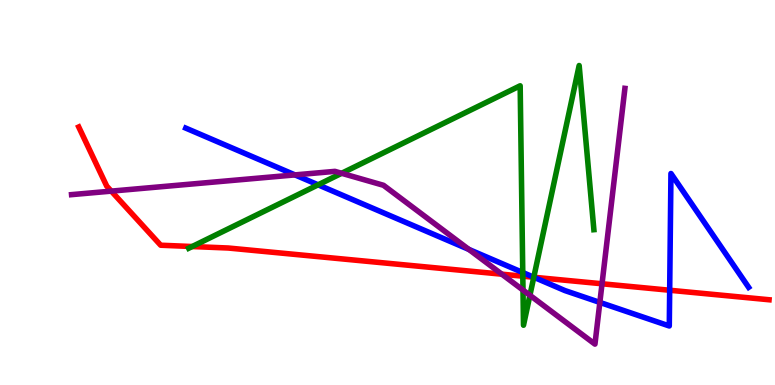[{'lines': ['blue', 'red'], 'intersections': [{'x': 6.89, 'y': 2.8}, {'x': 8.64, 'y': 2.46}]}, {'lines': ['green', 'red'], 'intersections': [{'x': 2.48, 'y': 3.6}, {'x': 6.75, 'y': 2.83}, {'x': 6.89, 'y': 2.8}]}, {'lines': ['purple', 'red'], 'intersections': [{'x': 1.44, 'y': 5.04}, {'x': 6.48, 'y': 2.88}, {'x': 7.77, 'y': 2.63}]}, {'lines': ['blue', 'green'], 'intersections': [{'x': 4.1, 'y': 5.2}, {'x': 6.75, 'y': 2.92}, {'x': 6.89, 'y': 2.8}]}, {'lines': ['blue', 'purple'], 'intersections': [{'x': 3.81, 'y': 5.46}, {'x': 6.05, 'y': 3.52}, {'x': 7.74, 'y': 2.15}]}, {'lines': ['green', 'purple'], 'intersections': [{'x': 4.41, 'y': 5.5}, {'x': 6.75, 'y': 2.47}, {'x': 6.84, 'y': 2.33}]}]